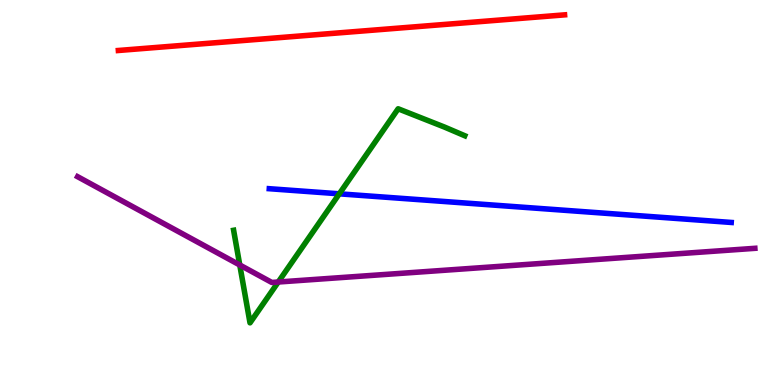[{'lines': ['blue', 'red'], 'intersections': []}, {'lines': ['green', 'red'], 'intersections': []}, {'lines': ['purple', 'red'], 'intersections': []}, {'lines': ['blue', 'green'], 'intersections': [{'x': 4.38, 'y': 4.97}]}, {'lines': ['blue', 'purple'], 'intersections': []}, {'lines': ['green', 'purple'], 'intersections': [{'x': 3.09, 'y': 3.12}, {'x': 3.59, 'y': 2.67}]}]